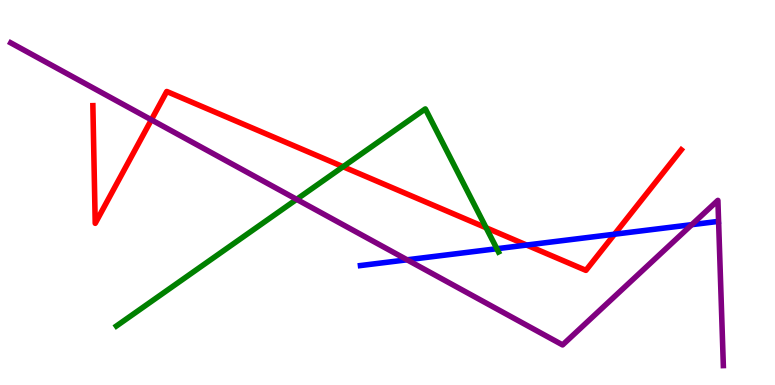[{'lines': ['blue', 'red'], 'intersections': [{'x': 6.8, 'y': 3.64}, {'x': 7.93, 'y': 3.92}]}, {'lines': ['green', 'red'], 'intersections': [{'x': 4.43, 'y': 5.67}, {'x': 6.27, 'y': 4.08}]}, {'lines': ['purple', 'red'], 'intersections': [{'x': 1.95, 'y': 6.89}]}, {'lines': ['blue', 'green'], 'intersections': [{'x': 6.41, 'y': 3.54}]}, {'lines': ['blue', 'purple'], 'intersections': [{'x': 5.25, 'y': 3.25}, {'x': 8.93, 'y': 4.16}]}, {'lines': ['green', 'purple'], 'intersections': [{'x': 3.83, 'y': 4.82}]}]